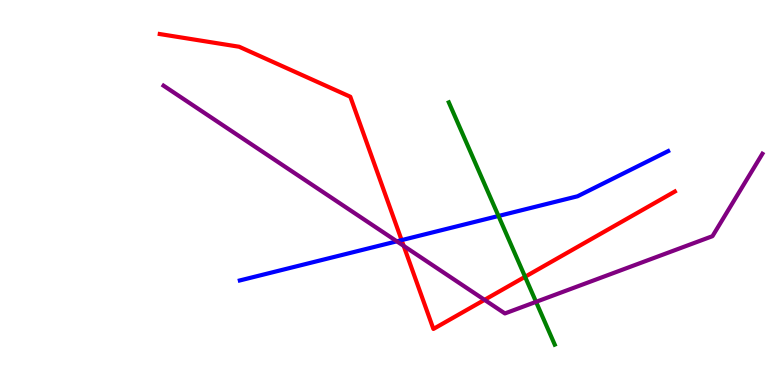[{'lines': ['blue', 'red'], 'intersections': [{'x': 5.18, 'y': 3.76}]}, {'lines': ['green', 'red'], 'intersections': [{'x': 6.78, 'y': 2.81}]}, {'lines': ['purple', 'red'], 'intersections': [{'x': 5.21, 'y': 3.61}, {'x': 6.25, 'y': 2.21}]}, {'lines': ['blue', 'green'], 'intersections': [{'x': 6.43, 'y': 4.39}]}, {'lines': ['blue', 'purple'], 'intersections': [{'x': 5.12, 'y': 3.73}]}, {'lines': ['green', 'purple'], 'intersections': [{'x': 6.92, 'y': 2.16}]}]